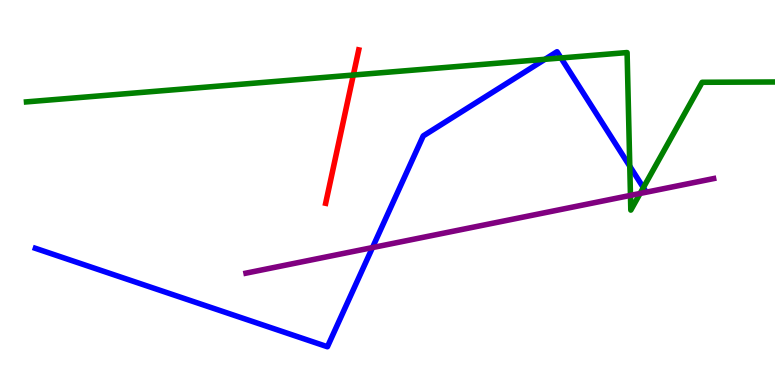[{'lines': ['blue', 'red'], 'intersections': []}, {'lines': ['green', 'red'], 'intersections': [{'x': 4.56, 'y': 8.05}]}, {'lines': ['purple', 'red'], 'intersections': []}, {'lines': ['blue', 'green'], 'intersections': [{'x': 7.03, 'y': 8.46}, {'x': 7.24, 'y': 8.49}, {'x': 8.13, 'y': 5.68}, {'x': 8.3, 'y': 5.13}]}, {'lines': ['blue', 'purple'], 'intersections': [{'x': 4.81, 'y': 3.57}]}, {'lines': ['green', 'purple'], 'intersections': [{'x': 8.14, 'y': 4.92}, {'x': 8.26, 'y': 4.98}]}]